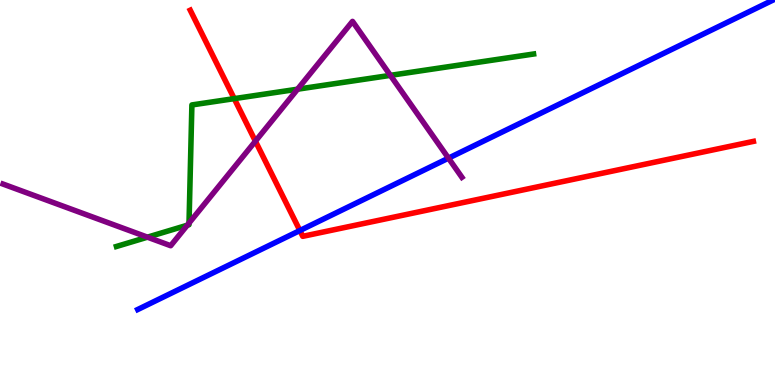[{'lines': ['blue', 'red'], 'intersections': [{'x': 3.87, 'y': 4.01}]}, {'lines': ['green', 'red'], 'intersections': [{'x': 3.02, 'y': 7.44}]}, {'lines': ['purple', 'red'], 'intersections': [{'x': 3.3, 'y': 6.33}]}, {'lines': ['blue', 'green'], 'intersections': []}, {'lines': ['blue', 'purple'], 'intersections': [{'x': 5.79, 'y': 5.89}]}, {'lines': ['green', 'purple'], 'intersections': [{'x': 1.9, 'y': 3.84}, {'x': 2.42, 'y': 4.15}, {'x': 2.44, 'y': 4.21}, {'x': 3.84, 'y': 7.68}, {'x': 5.04, 'y': 8.04}]}]